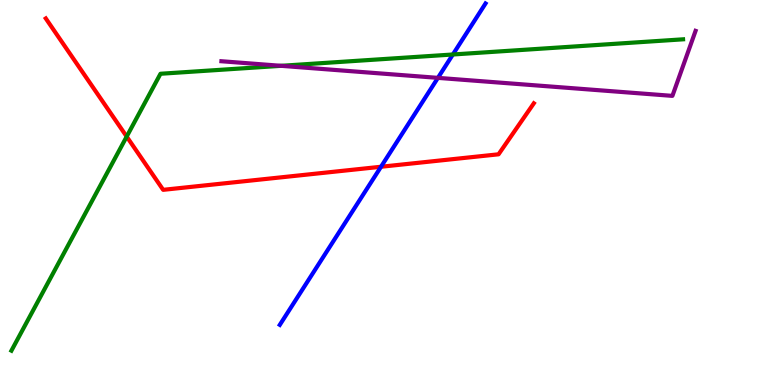[{'lines': ['blue', 'red'], 'intersections': [{'x': 4.92, 'y': 5.67}]}, {'lines': ['green', 'red'], 'intersections': [{'x': 1.63, 'y': 6.45}]}, {'lines': ['purple', 'red'], 'intersections': []}, {'lines': ['blue', 'green'], 'intersections': [{'x': 5.84, 'y': 8.58}]}, {'lines': ['blue', 'purple'], 'intersections': [{'x': 5.65, 'y': 7.98}]}, {'lines': ['green', 'purple'], 'intersections': [{'x': 3.63, 'y': 8.29}]}]